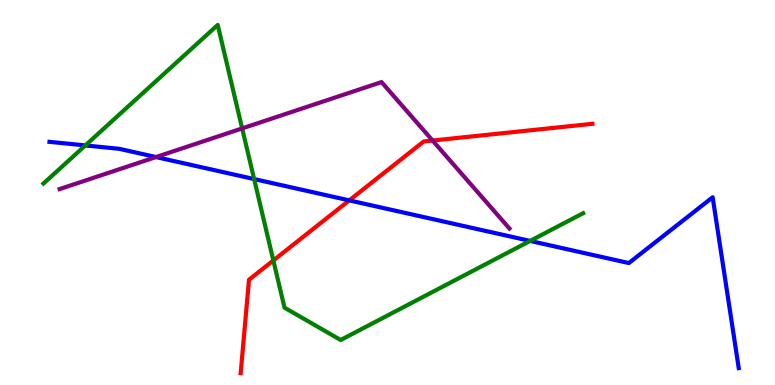[{'lines': ['blue', 'red'], 'intersections': [{'x': 4.51, 'y': 4.8}]}, {'lines': ['green', 'red'], 'intersections': [{'x': 3.53, 'y': 3.23}]}, {'lines': ['purple', 'red'], 'intersections': [{'x': 5.58, 'y': 6.35}]}, {'lines': ['blue', 'green'], 'intersections': [{'x': 1.1, 'y': 6.22}, {'x': 3.28, 'y': 5.35}, {'x': 6.84, 'y': 3.74}]}, {'lines': ['blue', 'purple'], 'intersections': [{'x': 2.01, 'y': 5.92}]}, {'lines': ['green', 'purple'], 'intersections': [{'x': 3.12, 'y': 6.66}]}]